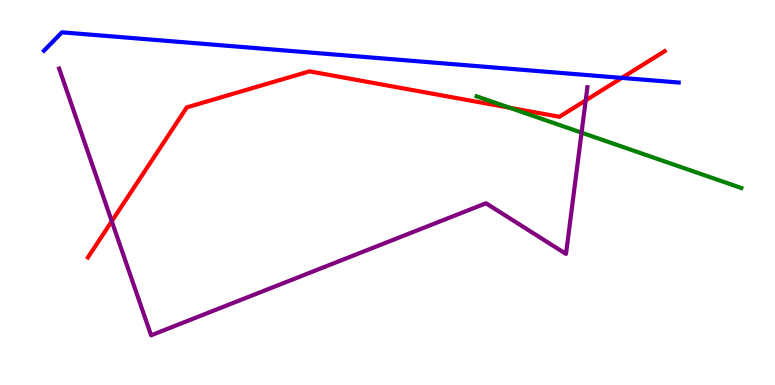[{'lines': ['blue', 'red'], 'intersections': [{'x': 8.02, 'y': 7.98}]}, {'lines': ['green', 'red'], 'intersections': [{'x': 6.57, 'y': 7.2}]}, {'lines': ['purple', 'red'], 'intersections': [{'x': 1.44, 'y': 4.25}, {'x': 7.56, 'y': 7.39}]}, {'lines': ['blue', 'green'], 'intersections': []}, {'lines': ['blue', 'purple'], 'intersections': []}, {'lines': ['green', 'purple'], 'intersections': [{'x': 7.5, 'y': 6.55}]}]